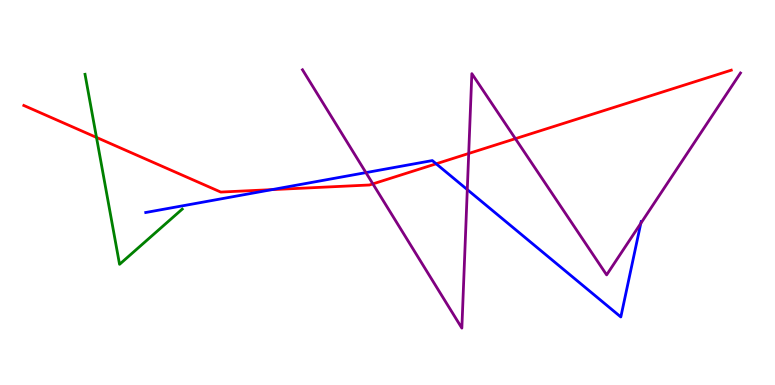[{'lines': ['blue', 'red'], 'intersections': [{'x': 3.51, 'y': 5.07}, {'x': 5.63, 'y': 5.75}]}, {'lines': ['green', 'red'], 'intersections': [{'x': 1.25, 'y': 6.43}]}, {'lines': ['purple', 'red'], 'intersections': [{'x': 4.81, 'y': 5.22}, {'x': 6.05, 'y': 6.01}, {'x': 6.65, 'y': 6.4}]}, {'lines': ['blue', 'green'], 'intersections': []}, {'lines': ['blue', 'purple'], 'intersections': [{'x': 4.72, 'y': 5.52}, {'x': 6.03, 'y': 5.08}, {'x': 8.27, 'y': 4.2}]}, {'lines': ['green', 'purple'], 'intersections': []}]